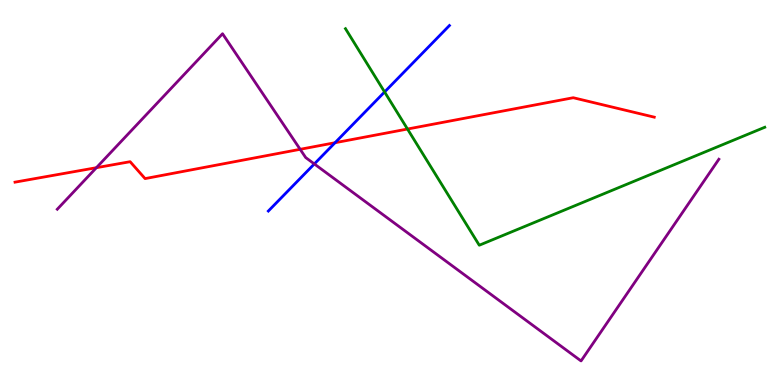[{'lines': ['blue', 'red'], 'intersections': [{'x': 4.32, 'y': 6.29}]}, {'lines': ['green', 'red'], 'intersections': [{'x': 5.26, 'y': 6.65}]}, {'lines': ['purple', 'red'], 'intersections': [{'x': 1.24, 'y': 5.64}, {'x': 3.87, 'y': 6.12}]}, {'lines': ['blue', 'green'], 'intersections': [{'x': 4.96, 'y': 7.61}]}, {'lines': ['blue', 'purple'], 'intersections': [{'x': 4.06, 'y': 5.74}]}, {'lines': ['green', 'purple'], 'intersections': []}]